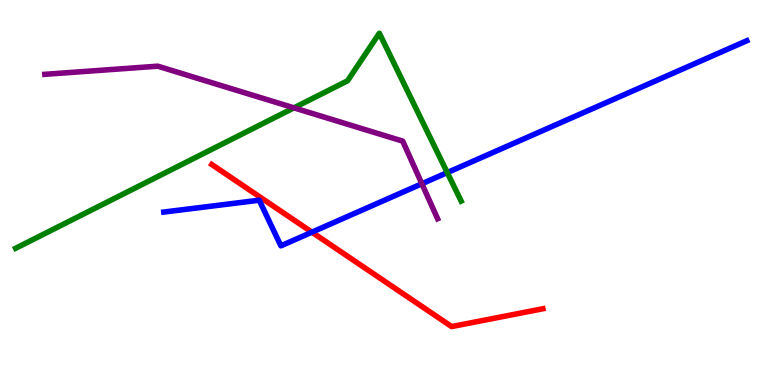[{'lines': ['blue', 'red'], 'intersections': [{'x': 4.02, 'y': 3.97}]}, {'lines': ['green', 'red'], 'intersections': []}, {'lines': ['purple', 'red'], 'intersections': []}, {'lines': ['blue', 'green'], 'intersections': [{'x': 5.77, 'y': 5.52}]}, {'lines': ['blue', 'purple'], 'intersections': [{'x': 5.44, 'y': 5.23}]}, {'lines': ['green', 'purple'], 'intersections': [{'x': 3.79, 'y': 7.2}]}]